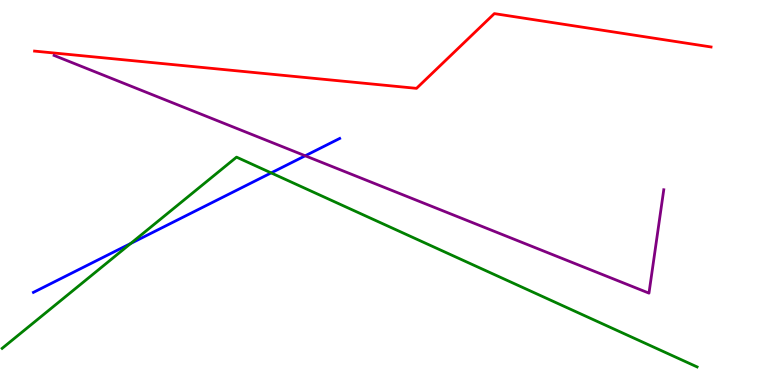[{'lines': ['blue', 'red'], 'intersections': []}, {'lines': ['green', 'red'], 'intersections': []}, {'lines': ['purple', 'red'], 'intersections': []}, {'lines': ['blue', 'green'], 'intersections': [{'x': 1.69, 'y': 3.68}, {'x': 3.5, 'y': 5.51}]}, {'lines': ['blue', 'purple'], 'intersections': [{'x': 3.94, 'y': 5.95}]}, {'lines': ['green', 'purple'], 'intersections': []}]